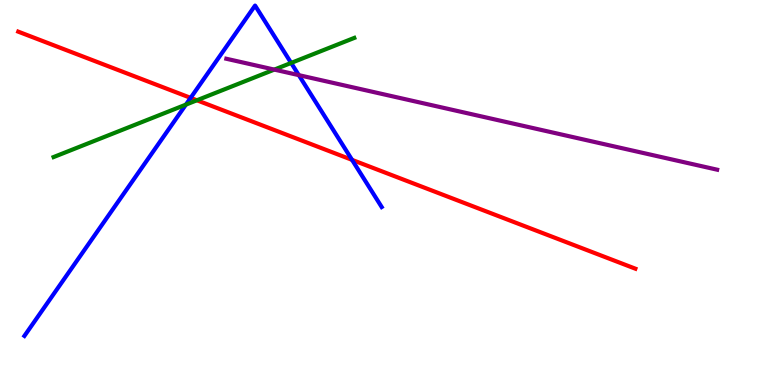[{'lines': ['blue', 'red'], 'intersections': [{'x': 2.46, 'y': 7.46}, {'x': 4.54, 'y': 5.85}]}, {'lines': ['green', 'red'], 'intersections': [{'x': 2.54, 'y': 7.4}]}, {'lines': ['purple', 'red'], 'intersections': []}, {'lines': ['blue', 'green'], 'intersections': [{'x': 2.4, 'y': 7.28}, {'x': 3.76, 'y': 8.37}]}, {'lines': ['blue', 'purple'], 'intersections': [{'x': 3.86, 'y': 8.05}]}, {'lines': ['green', 'purple'], 'intersections': [{'x': 3.54, 'y': 8.19}]}]